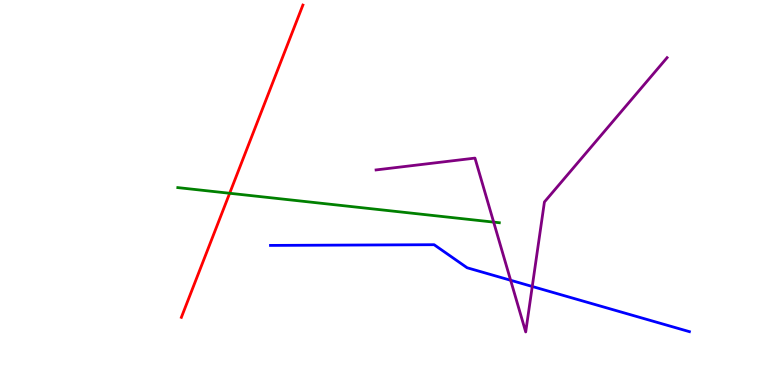[{'lines': ['blue', 'red'], 'intersections': []}, {'lines': ['green', 'red'], 'intersections': [{'x': 2.96, 'y': 4.98}]}, {'lines': ['purple', 'red'], 'intersections': []}, {'lines': ['blue', 'green'], 'intersections': []}, {'lines': ['blue', 'purple'], 'intersections': [{'x': 6.59, 'y': 2.72}, {'x': 6.87, 'y': 2.56}]}, {'lines': ['green', 'purple'], 'intersections': [{'x': 6.37, 'y': 4.23}]}]